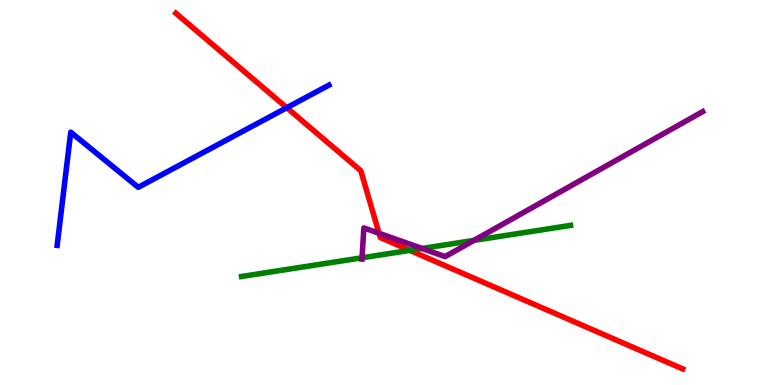[{'lines': ['blue', 'red'], 'intersections': [{'x': 3.7, 'y': 7.2}]}, {'lines': ['green', 'red'], 'intersections': [{'x': 5.29, 'y': 3.5}]}, {'lines': ['purple', 'red'], 'intersections': [{'x': 4.89, 'y': 3.94}]}, {'lines': ['blue', 'green'], 'intersections': []}, {'lines': ['blue', 'purple'], 'intersections': []}, {'lines': ['green', 'purple'], 'intersections': [{'x': 4.67, 'y': 3.3}, {'x': 5.45, 'y': 3.55}, {'x': 6.12, 'y': 3.76}]}]